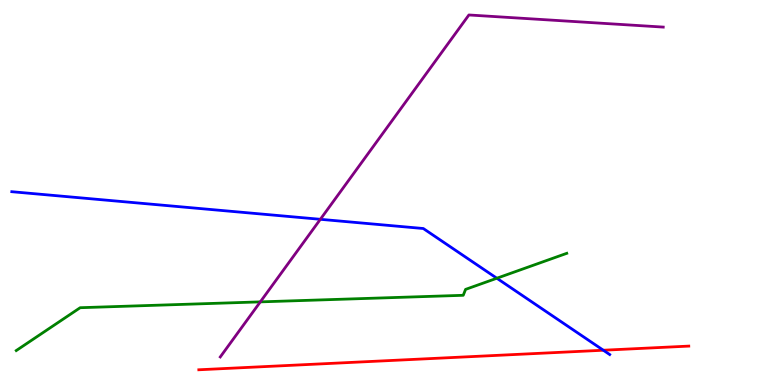[{'lines': ['blue', 'red'], 'intersections': [{'x': 7.78, 'y': 0.903}]}, {'lines': ['green', 'red'], 'intersections': []}, {'lines': ['purple', 'red'], 'intersections': []}, {'lines': ['blue', 'green'], 'intersections': [{'x': 6.41, 'y': 2.77}]}, {'lines': ['blue', 'purple'], 'intersections': [{'x': 4.13, 'y': 4.3}]}, {'lines': ['green', 'purple'], 'intersections': [{'x': 3.36, 'y': 2.16}]}]